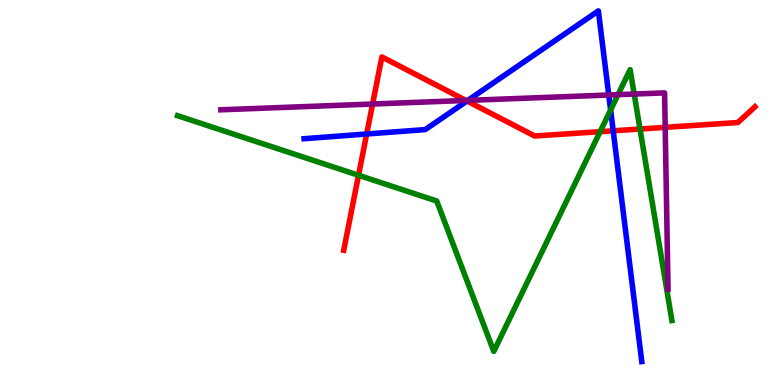[{'lines': ['blue', 'red'], 'intersections': [{'x': 4.73, 'y': 6.52}, {'x': 6.03, 'y': 7.38}, {'x': 7.91, 'y': 6.6}]}, {'lines': ['green', 'red'], 'intersections': [{'x': 4.63, 'y': 5.45}, {'x': 7.74, 'y': 6.58}, {'x': 8.26, 'y': 6.65}]}, {'lines': ['purple', 'red'], 'intersections': [{'x': 4.81, 'y': 7.3}, {'x': 6.01, 'y': 7.39}, {'x': 8.58, 'y': 6.69}]}, {'lines': ['blue', 'green'], 'intersections': [{'x': 7.88, 'y': 7.14}]}, {'lines': ['blue', 'purple'], 'intersections': [{'x': 6.04, 'y': 7.39}, {'x': 7.86, 'y': 7.53}]}, {'lines': ['green', 'purple'], 'intersections': [{'x': 7.97, 'y': 7.54}, {'x': 8.18, 'y': 7.56}]}]